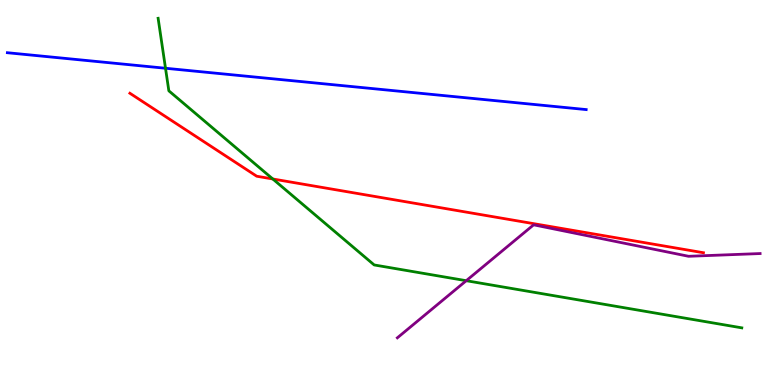[{'lines': ['blue', 'red'], 'intersections': []}, {'lines': ['green', 'red'], 'intersections': [{'x': 3.52, 'y': 5.35}]}, {'lines': ['purple', 'red'], 'intersections': []}, {'lines': ['blue', 'green'], 'intersections': [{'x': 2.14, 'y': 8.23}]}, {'lines': ['blue', 'purple'], 'intersections': []}, {'lines': ['green', 'purple'], 'intersections': [{'x': 6.02, 'y': 2.71}]}]